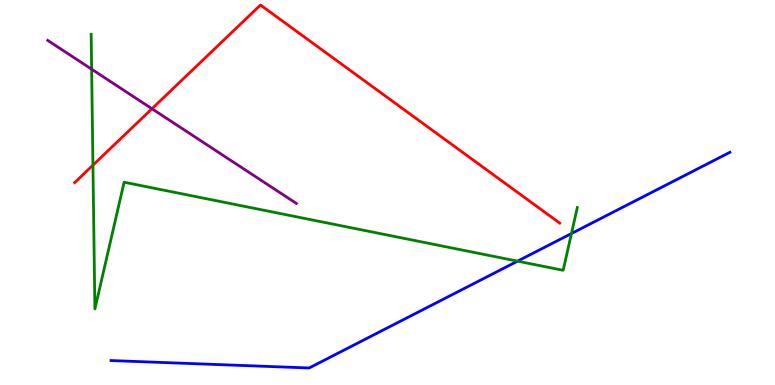[{'lines': ['blue', 'red'], 'intersections': []}, {'lines': ['green', 'red'], 'intersections': [{'x': 1.2, 'y': 5.71}]}, {'lines': ['purple', 'red'], 'intersections': [{'x': 1.96, 'y': 7.18}]}, {'lines': ['blue', 'green'], 'intersections': [{'x': 6.68, 'y': 3.22}, {'x': 7.37, 'y': 3.93}]}, {'lines': ['blue', 'purple'], 'intersections': []}, {'lines': ['green', 'purple'], 'intersections': [{'x': 1.18, 'y': 8.2}]}]